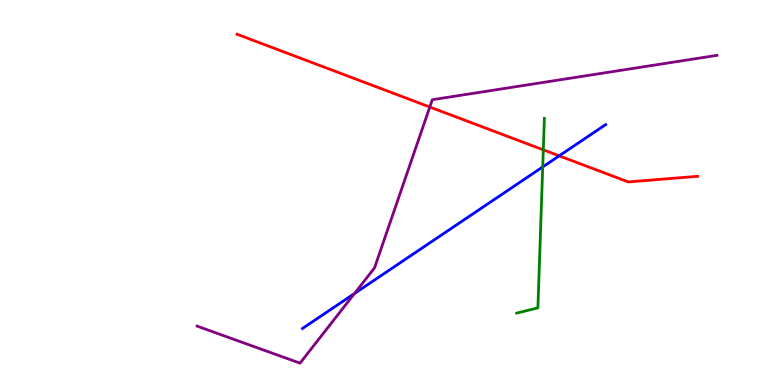[{'lines': ['blue', 'red'], 'intersections': [{'x': 7.22, 'y': 5.95}]}, {'lines': ['green', 'red'], 'intersections': [{'x': 7.01, 'y': 6.11}]}, {'lines': ['purple', 'red'], 'intersections': [{'x': 5.55, 'y': 7.22}]}, {'lines': ['blue', 'green'], 'intersections': [{'x': 7.0, 'y': 5.66}]}, {'lines': ['blue', 'purple'], 'intersections': [{'x': 4.57, 'y': 2.38}]}, {'lines': ['green', 'purple'], 'intersections': []}]